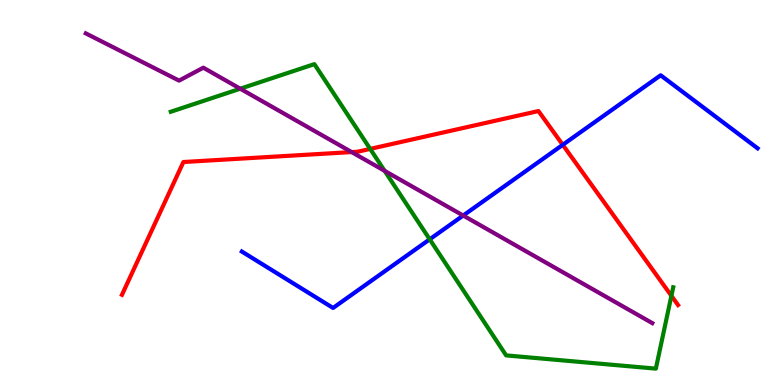[{'lines': ['blue', 'red'], 'intersections': [{'x': 7.26, 'y': 6.24}]}, {'lines': ['green', 'red'], 'intersections': [{'x': 4.78, 'y': 6.13}, {'x': 8.66, 'y': 2.32}]}, {'lines': ['purple', 'red'], 'intersections': [{'x': 4.54, 'y': 6.05}]}, {'lines': ['blue', 'green'], 'intersections': [{'x': 5.54, 'y': 3.78}]}, {'lines': ['blue', 'purple'], 'intersections': [{'x': 5.98, 'y': 4.4}]}, {'lines': ['green', 'purple'], 'intersections': [{'x': 3.1, 'y': 7.7}, {'x': 4.96, 'y': 5.56}]}]